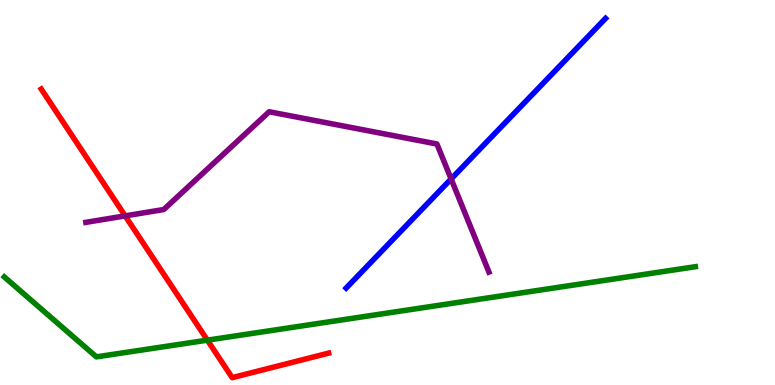[{'lines': ['blue', 'red'], 'intersections': []}, {'lines': ['green', 'red'], 'intersections': [{'x': 2.68, 'y': 1.16}]}, {'lines': ['purple', 'red'], 'intersections': [{'x': 1.61, 'y': 4.39}]}, {'lines': ['blue', 'green'], 'intersections': []}, {'lines': ['blue', 'purple'], 'intersections': [{'x': 5.82, 'y': 5.35}]}, {'lines': ['green', 'purple'], 'intersections': []}]